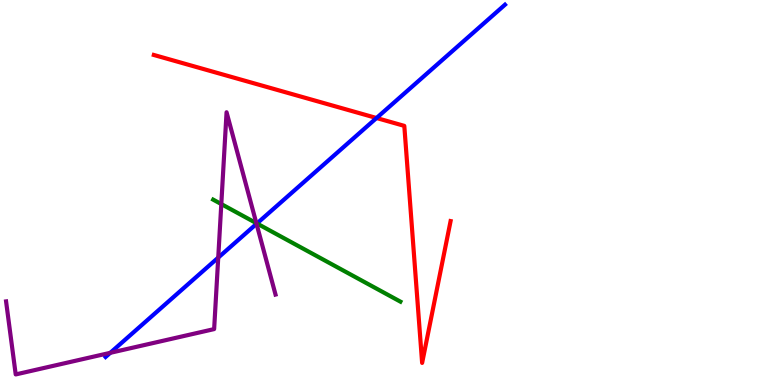[{'lines': ['blue', 'red'], 'intersections': [{'x': 4.86, 'y': 6.93}]}, {'lines': ['green', 'red'], 'intersections': []}, {'lines': ['purple', 'red'], 'intersections': []}, {'lines': ['blue', 'green'], 'intersections': [{'x': 3.32, 'y': 4.2}]}, {'lines': ['blue', 'purple'], 'intersections': [{'x': 1.42, 'y': 0.836}, {'x': 2.82, 'y': 3.31}, {'x': 3.31, 'y': 4.19}]}, {'lines': ['green', 'purple'], 'intersections': [{'x': 2.86, 'y': 4.7}, {'x': 3.31, 'y': 4.2}]}]